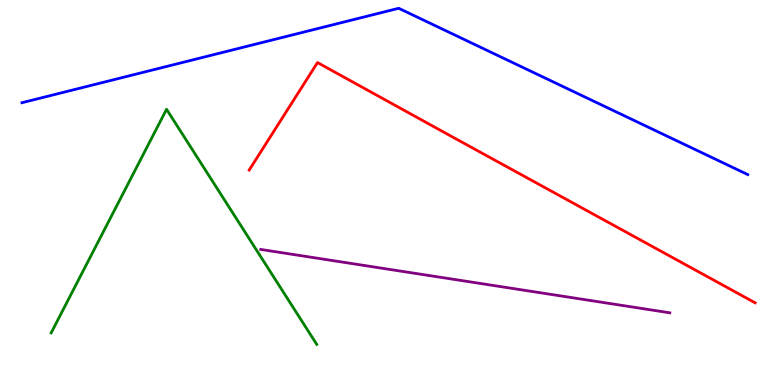[{'lines': ['blue', 'red'], 'intersections': []}, {'lines': ['green', 'red'], 'intersections': []}, {'lines': ['purple', 'red'], 'intersections': []}, {'lines': ['blue', 'green'], 'intersections': []}, {'lines': ['blue', 'purple'], 'intersections': []}, {'lines': ['green', 'purple'], 'intersections': []}]